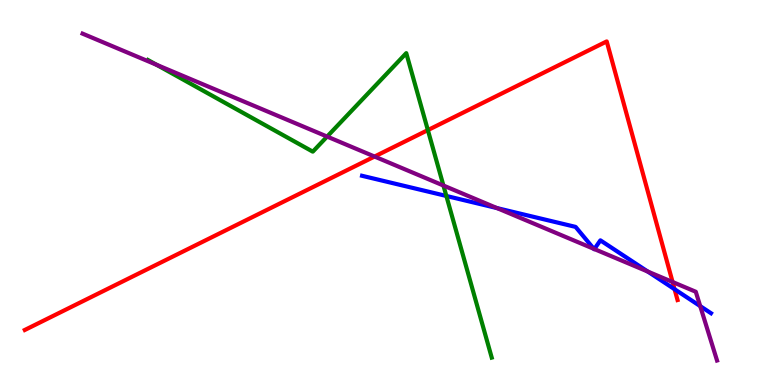[{'lines': ['blue', 'red'], 'intersections': [{'x': 8.7, 'y': 2.49}]}, {'lines': ['green', 'red'], 'intersections': [{'x': 5.52, 'y': 6.62}]}, {'lines': ['purple', 'red'], 'intersections': [{'x': 4.83, 'y': 5.93}, {'x': 8.68, 'y': 2.68}]}, {'lines': ['blue', 'green'], 'intersections': [{'x': 5.76, 'y': 4.91}]}, {'lines': ['blue', 'purple'], 'intersections': [{'x': 6.41, 'y': 4.6}, {'x': 7.66, 'y': 3.54}, {'x': 7.67, 'y': 3.53}, {'x': 8.36, 'y': 2.95}, {'x': 9.04, 'y': 2.05}]}, {'lines': ['green', 'purple'], 'intersections': [{'x': 2.02, 'y': 8.32}, {'x': 4.22, 'y': 6.45}, {'x': 5.72, 'y': 5.18}]}]